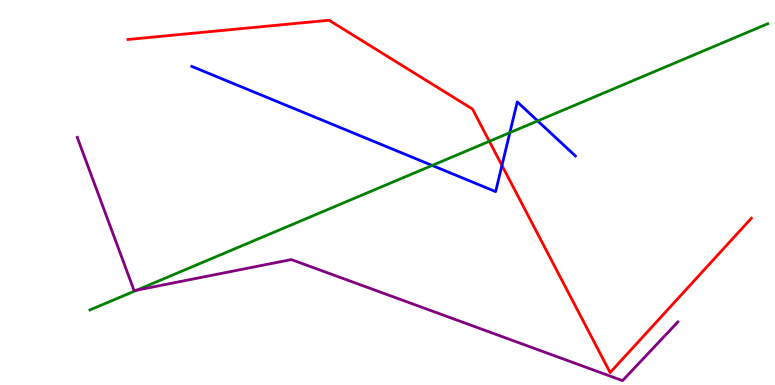[{'lines': ['blue', 'red'], 'intersections': [{'x': 6.48, 'y': 5.7}]}, {'lines': ['green', 'red'], 'intersections': [{'x': 6.31, 'y': 6.33}]}, {'lines': ['purple', 'red'], 'intersections': []}, {'lines': ['blue', 'green'], 'intersections': [{'x': 5.58, 'y': 5.7}, {'x': 6.58, 'y': 6.55}, {'x': 6.94, 'y': 6.86}]}, {'lines': ['blue', 'purple'], 'intersections': []}, {'lines': ['green', 'purple'], 'intersections': [{'x': 1.77, 'y': 2.46}]}]